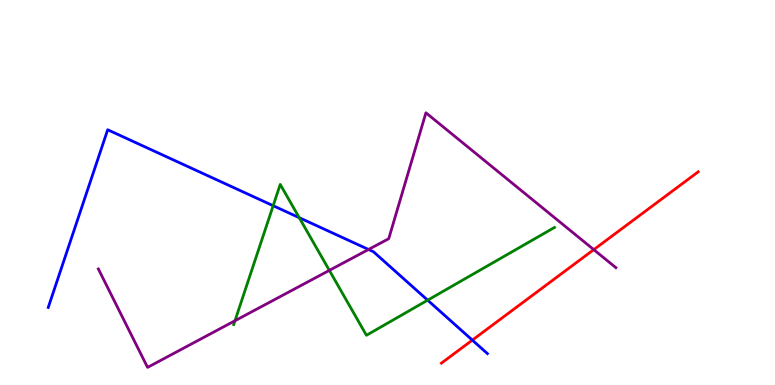[{'lines': ['blue', 'red'], 'intersections': [{'x': 6.09, 'y': 1.17}]}, {'lines': ['green', 'red'], 'intersections': []}, {'lines': ['purple', 'red'], 'intersections': [{'x': 7.66, 'y': 3.52}]}, {'lines': ['blue', 'green'], 'intersections': [{'x': 3.52, 'y': 4.66}, {'x': 3.86, 'y': 4.35}, {'x': 5.52, 'y': 2.2}]}, {'lines': ['blue', 'purple'], 'intersections': [{'x': 4.76, 'y': 3.52}]}, {'lines': ['green', 'purple'], 'intersections': [{'x': 3.03, 'y': 1.67}, {'x': 4.25, 'y': 2.98}]}]